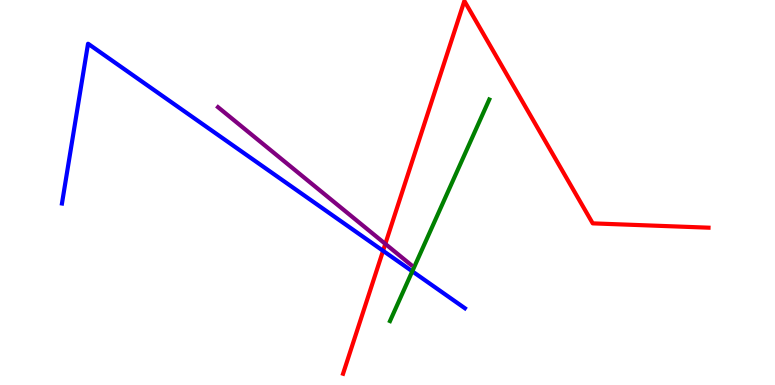[{'lines': ['blue', 'red'], 'intersections': [{'x': 4.94, 'y': 3.49}]}, {'lines': ['green', 'red'], 'intersections': []}, {'lines': ['purple', 'red'], 'intersections': [{'x': 4.97, 'y': 3.67}]}, {'lines': ['blue', 'green'], 'intersections': [{'x': 5.32, 'y': 2.95}]}, {'lines': ['blue', 'purple'], 'intersections': []}, {'lines': ['green', 'purple'], 'intersections': []}]